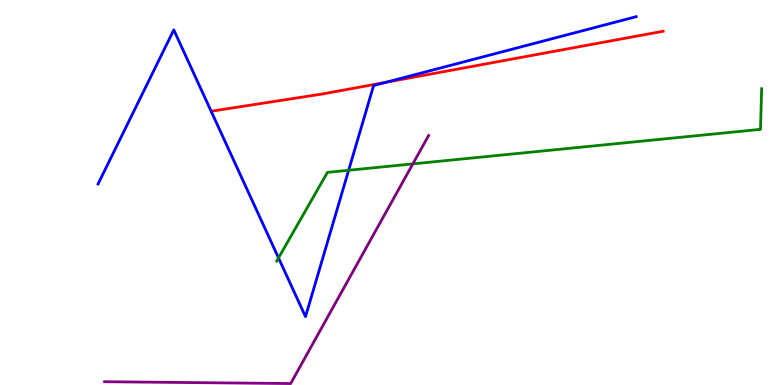[{'lines': ['blue', 'red'], 'intersections': [{'x': 4.98, 'y': 7.86}]}, {'lines': ['green', 'red'], 'intersections': []}, {'lines': ['purple', 'red'], 'intersections': []}, {'lines': ['blue', 'green'], 'intersections': [{'x': 3.59, 'y': 3.3}, {'x': 4.5, 'y': 5.58}]}, {'lines': ['blue', 'purple'], 'intersections': []}, {'lines': ['green', 'purple'], 'intersections': [{'x': 5.33, 'y': 5.74}]}]